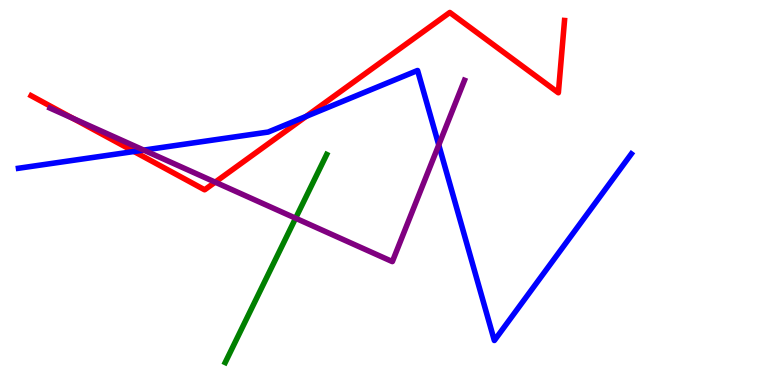[{'lines': ['blue', 'red'], 'intersections': [{'x': 1.73, 'y': 6.06}, {'x': 3.95, 'y': 6.98}]}, {'lines': ['green', 'red'], 'intersections': []}, {'lines': ['purple', 'red'], 'intersections': [{'x': 0.94, 'y': 6.93}, {'x': 2.78, 'y': 5.27}]}, {'lines': ['blue', 'green'], 'intersections': []}, {'lines': ['blue', 'purple'], 'intersections': [{'x': 1.85, 'y': 6.1}, {'x': 5.66, 'y': 6.23}]}, {'lines': ['green', 'purple'], 'intersections': [{'x': 3.81, 'y': 4.33}]}]